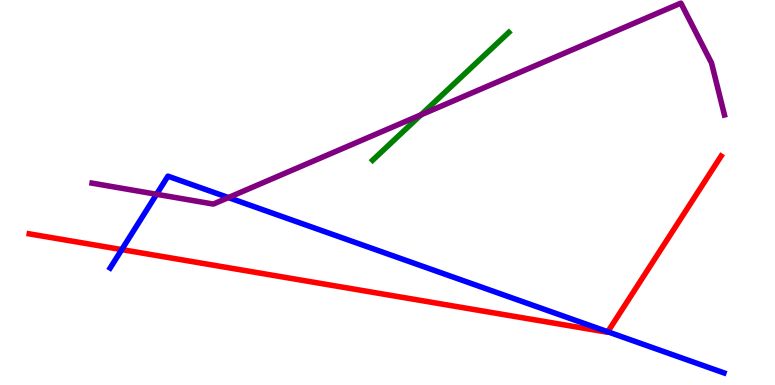[{'lines': ['blue', 'red'], 'intersections': [{'x': 1.57, 'y': 3.52}, {'x': 7.84, 'y': 1.38}]}, {'lines': ['green', 'red'], 'intersections': []}, {'lines': ['purple', 'red'], 'intersections': []}, {'lines': ['blue', 'green'], 'intersections': []}, {'lines': ['blue', 'purple'], 'intersections': [{'x': 2.02, 'y': 4.95}, {'x': 2.95, 'y': 4.87}]}, {'lines': ['green', 'purple'], 'intersections': [{'x': 5.43, 'y': 7.02}]}]